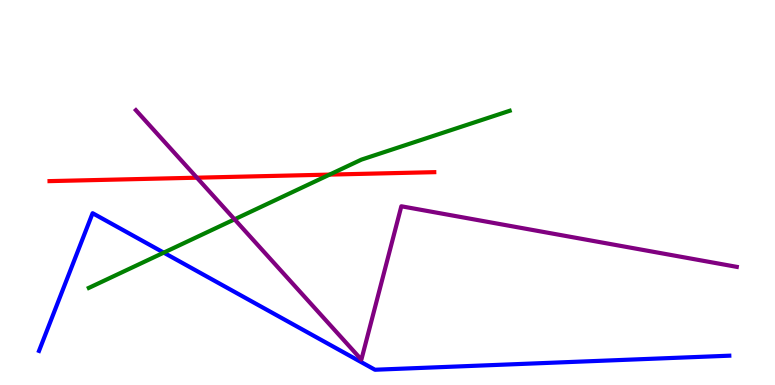[{'lines': ['blue', 'red'], 'intersections': []}, {'lines': ['green', 'red'], 'intersections': [{'x': 4.25, 'y': 5.46}]}, {'lines': ['purple', 'red'], 'intersections': [{'x': 2.54, 'y': 5.38}]}, {'lines': ['blue', 'green'], 'intersections': [{'x': 2.11, 'y': 3.44}]}, {'lines': ['blue', 'purple'], 'intersections': []}, {'lines': ['green', 'purple'], 'intersections': [{'x': 3.03, 'y': 4.3}]}]